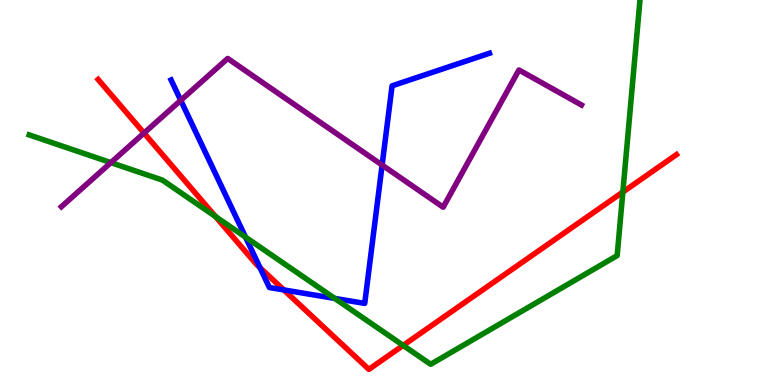[{'lines': ['blue', 'red'], 'intersections': [{'x': 3.36, 'y': 3.05}, {'x': 3.66, 'y': 2.47}]}, {'lines': ['green', 'red'], 'intersections': [{'x': 2.78, 'y': 4.38}, {'x': 5.2, 'y': 1.03}, {'x': 8.04, 'y': 5.01}]}, {'lines': ['purple', 'red'], 'intersections': [{'x': 1.86, 'y': 6.54}]}, {'lines': ['blue', 'green'], 'intersections': [{'x': 3.17, 'y': 3.84}, {'x': 4.32, 'y': 2.25}]}, {'lines': ['blue', 'purple'], 'intersections': [{'x': 2.33, 'y': 7.39}, {'x': 4.93, 'y': 5.71}]}, {'lines': ['green', 'purple'], 'intersections': [{'x': 1.43, 'y': 5.78}]}]